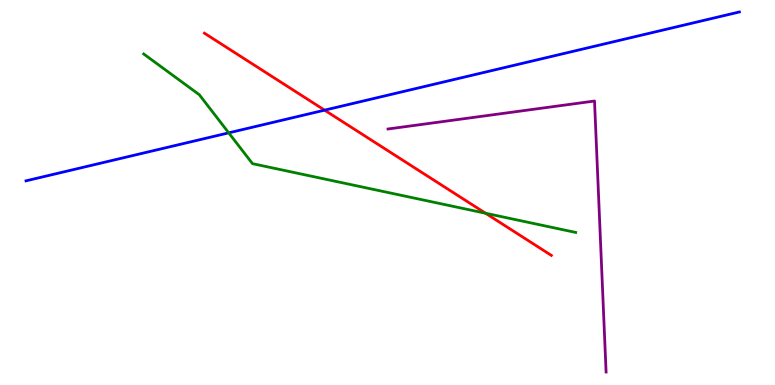[{'lines': ['blue', 'red'], 'intersections': [{'x': 4.19, 'y': 7.14}]}, {'lines': ['green', 'red'], 'intersections': [{'x': 6.27, 'y': 4.46}]}, {'lines': ['purple', 'red'], 'intersections': []}, {'lines': ['blue', 'green'], 'intersections': [{'x': 2.95, 'y': 6.55}]}, {'lines': ['blue', 'purple'], 'intersections': []}, {'lines': ['green', 'purple'], 'intersections': []}]